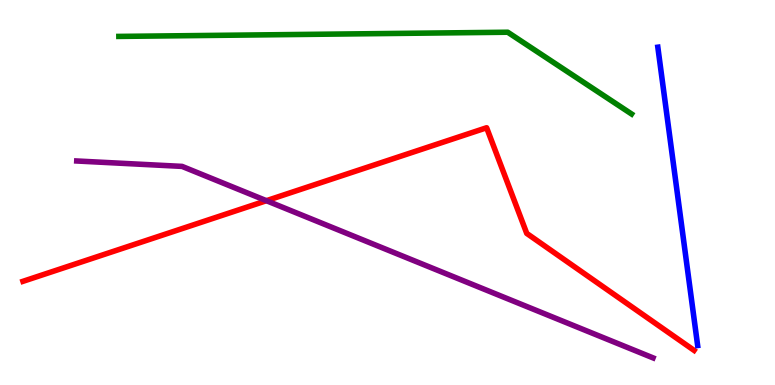[{'lines': ['blue', 'red'], 'intersections': []}, {'lines': ['green', 'red'], 'intersections': []}, {'lines': ['purple', 'red'], 'intersections': [{'x': 3.44, 'y': 4.79}]}, {'lines': ['blue', 'green'], 'intersections': []}, {'lines': ['blue', 'purple'], 'intersections': []}, {'lines': ['green', 'purple'], 'intersections': []}]